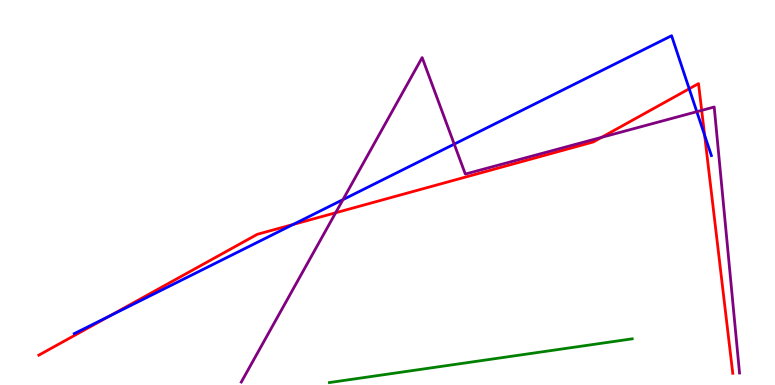[{'lines': ['blue', 'red'], 'intersections': [{'x': 1.41, 'y': 1.79}, {'x': 3.78, 'y': 4.17}, {'x': 8.89, 'y': 7.69}, {'x': 9.09, 'y': 6.49}]}, {'lines': ['green', 'red'], 'intersections': []}, {'lines': ['purple', 'red'], 'intersections': [{'x': 4.33, 'y': 4.47}, {'x': 7.76, 'y': 6.43}, {'x': 9.05, 'y': 7.13}]}, {'lines': ['blue', 'green'], 'intersections': []}, {'lines': ['blue', 'purple'], 'intersections': [{'x': 4.43, 'y': 4.82}, {'x': 5.86, 'y': 6.26}, {'x': 8.99, 'y': 7.1}]}, {'lines': ['green', 'purple'], 'intersections': []}]